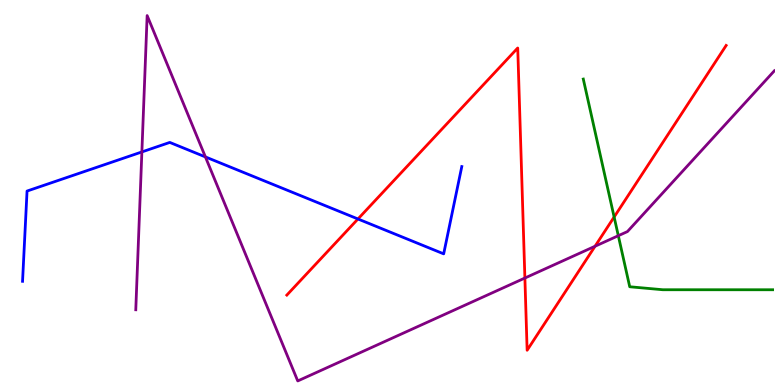[{'lines': ['blue', 'red'], 'intersections': [{'x': 4.62, 'y': 4.31}]}, {'lines': ['green', 'red'], 'intersections': [{'x': 7.92, 'y': 4.36}]}, {'lines': ['purple', 'red'], 'intersections': [{'x': 6.77, 'y': 2.78}, {'x': 7.68, 'y': 3.6}]}, {'lines': ['blue', 'green'], 'intersections': []}, {'lines': ['blue', 'purple'], 'intersections': [{'x': 1.83, 'y': 6.05}, {'x': 2.65, 'y': 5.92}]}, {'lines': ['green', 'purple'], 'intersections': [{'x': 7.98, 'y': 3.88}]}]